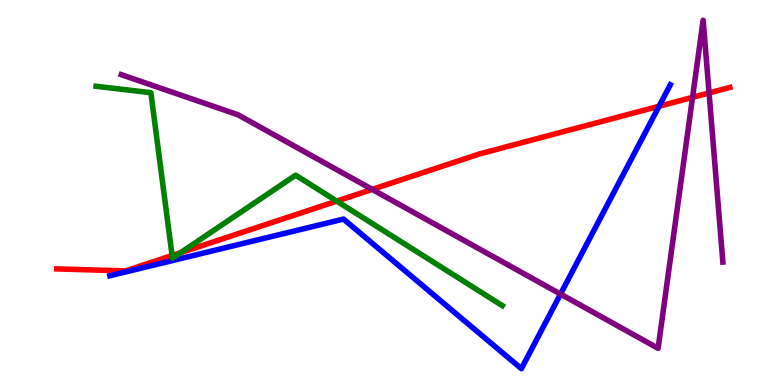[{'lines': ['blue', 'red'], 'intersections': [{'x': 8.5, 'y': 7.24}]}, {'lines': ['green', 'red'], 'intersections': [{'x': 2.22, 'y': 3.36}, {'x': 2.33, 'y': 3.44}, {'x': 4.34, 'y': 4.78}]}, {'lines': ['purple', 'red'], 'intersections': [{'x': 4.8, 'y': 5.08}, {'x': 8.94, 'y': 7.47}, {'x': 9.15, 'y': 7.59}]}, {'lines': ['blue', 'green'], 'intersections': []}, {'lines': ['blue', 'purple'], 'intersections': [{'x': 7.23, 'y': 2.36}]}, {'lines': ['green', 'purple'], 'intersections': []}]